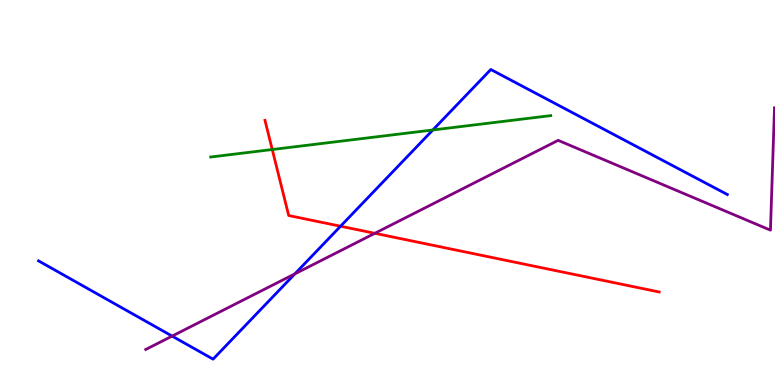[{'lines': ['blue', 'red'], 'intersections': [{'x': 4.39, 'y': 4.12}]}, {'lines': ['green', 'red'], 'intersections': [{'x': 3.51, 'y': 6.12}]}, {'lines': ['purple', 'red'], 'intersections': [{'x': 4.84, 'y': 3.94}]}, {'lines': ['blue', 'green'], 'intersections': [{'x': 5.59, 'y': 6.62}]}, {'lines': ['blue', 'purple'], 'intersections': [{'x': 2.22, 'y': 1.27}, {'x': 3.81, 'y': 2.89}]}, {'lines': ['green', 'purple'], 'intersections': []}]